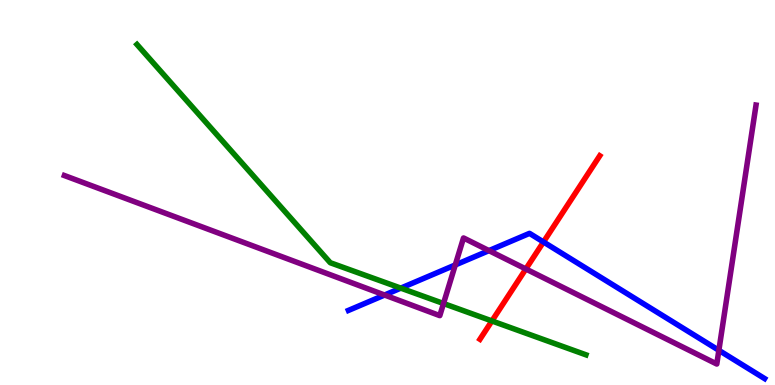[{'lines': ['blue', 'red'], 'intersections': [{'x': 7.01, 'y': 3.71}]}, {'lines': ['green', 'red'], 'intersections': [{'x': 6.35, 'y': 1.66}]}, {'lines': ['purple', 'red'], 'intersections': [{'x': 6.79, 'y': 3.01}]}, {'lines': ['blue', 'green'], 'intersections': [{'x': 5.17, 'y': 2.52}]}, {'lines': ['blue', 'purple'], 'intersections': [{'x': 4.96, 'y': 2.34}, {'x': 5.87, 'y': 3.12}, {'x': 6.31, 'y': 3.49}, {'x': 9.28, 'y': 0.901}]}, {'lines': ['green', 'purple'], 'intersections': [{'x': 5.72, 'y': 2.12}]}]